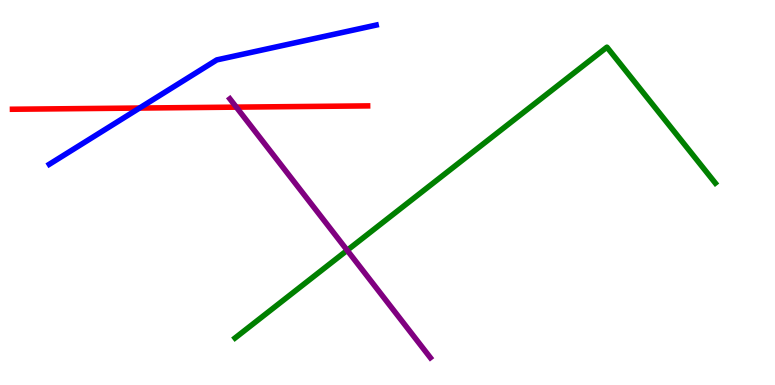[{'lines': ['blue', 'red'], 'intersections': [{'x': 1.8, 'y': 7.19}]}, {'lines': ['green', 'red'], 'intersections': []}, {'lines': ['purple', 'red'], 'intersections': [{'x': 3.05, 'y': 7.22}]}, {'lines': ['blue', 'green'], 'intersections': []}, {'lines': ['blue', 'purple'], 'intersections': []}, {'lines': ['green', 'purple'], 'intersections': [{'x': 4.48, 'y': 3.5}]}]